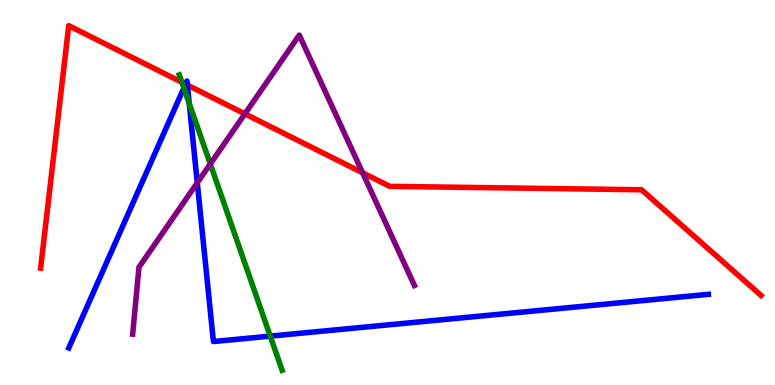[{'lines': ['blue', 'red'], 'intersections': [{'x': 2.39, 'y': 7.81}, {'x': 2.42, 'y': 7.79}]}, {'lines': ['green', 'red'], 'intersections': [{'x': 2.35, 'y': 7.86}]}, {'lines': ['purple', 'red'], 'intersections': [{'x': 3.16, 'y': 7.04}, {'x': 4.68, 'y': 5.51}]}, {'lines': ['blue', 'green'], 'intersections': [{'x': 2.37, 'y': 7.71}, {'x': 2.44, 'y': 7.31}, {'x': 3.49, 'y': 1.27}]}, {'lines': ['blue', 'purple'], 'intersections': [{'x': 2.55, 'y': 5.25}]}, {'lines': ['green', 'purple'], 'intersections': [{'x': 2.71, 'y': 5.74}]}]